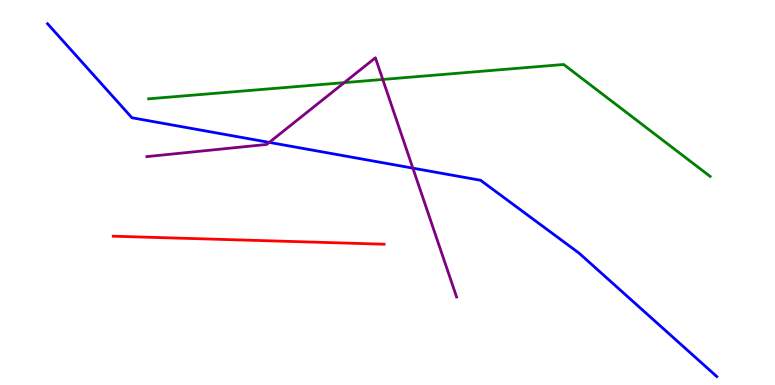[{'lines': ['blue', 'red'], 'intersections': []}, {'lines': ['green', 'red'], 'intersections': []}, {'lines': ['purple', 'red'], 'intersections': []}, {'lines': ['blue', 'green'], 'intersections': []}, {'lines': ['blue', 'purple'], 'intersections': [{'x': 3.47, 'y': 6.3}, {'x': 5.33, 'y': 5.63}]}, {'lines': ['green', 'purple'], 'intersections': [{'x': 4.44, 'y': 7.85}, {'x': 4.94, 'y': 7.94}]}]